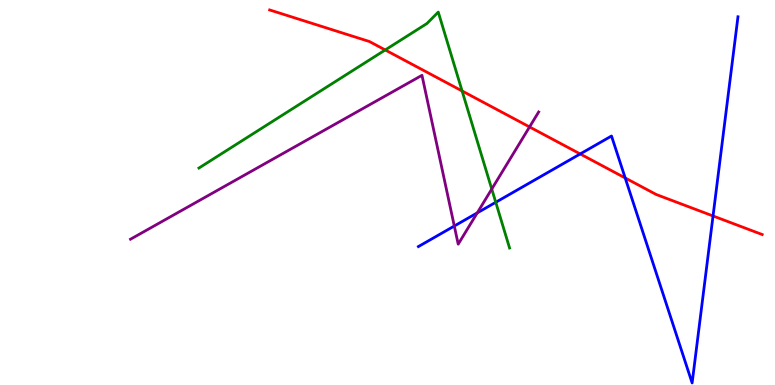[{'lines': ['blue', 'red'], 'intersections': [{'x': 7.49, 'y': 6.0}, {'x': 8.07, 'y': 5.38}, {'x': 9.2, 'y': 4.39}]}, {'lines': ['green', 'red'], 'intersections': [{'x': 4.97, 'y': 8.7}, {'x': 5.96, 'y': 7.64}]}, {'lines': ['purple', 'red'], 'intersections': [{'x': 6.83, 'y': 6.7}]}, {'lines': ['blue', 'green'], 'intersections': [{'x': 6.4, 'y': 4.75}]}, {'lines': ['blue', 'purple'], 'intersections': [{'x': 5.86, 'y': 4.13}, {'x': 6.16, 'y': 4.47}]}, {'lines': ['green', 'purple'], 'intersections': [{'x': 6.35, 'y': 5.09}]}]